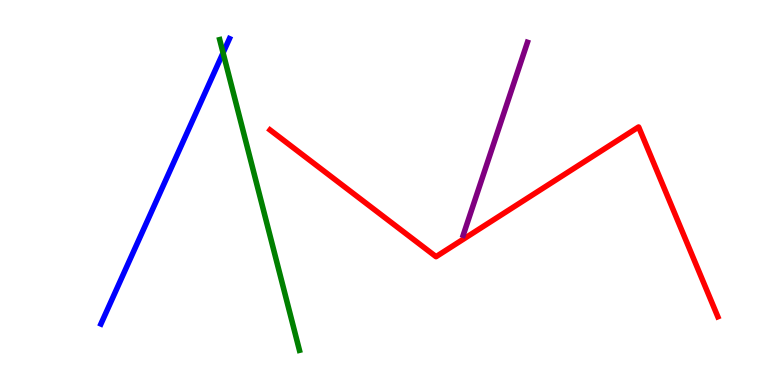[{'lines': ['blue', 'red'], 'intersections': []}, {'lines': ['green', 'red'], 'intersections': []}, {'lines': ['purple', 'red'], 'intersections': []}, {'lines': ['blue', 'green'], 'intersections': [{'x': 2.88, 'y': 8.63}]}, {'lines': ['blue', 'purple'], 'intersections': []}, {'lines': ['green', 'purple'], 'intersections': []}]